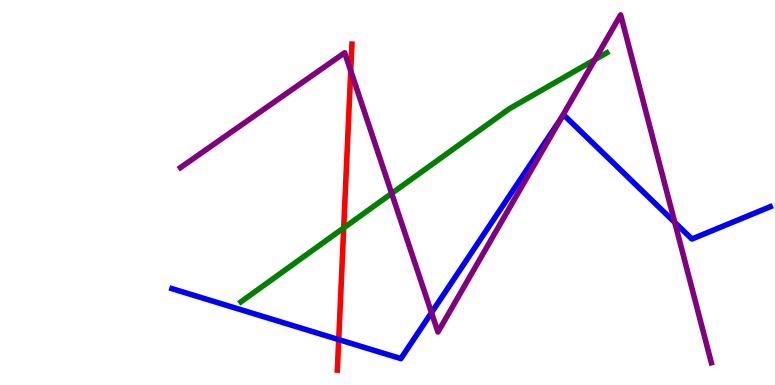[{'lines': ['blue', 'red'], 'intersections': [{'x': 4.37, 'y': 1.18}]}, {'lines': ['green', 'red'], 'intersections': [{'x': 4.43, 'y': 4.08}]}, {'lines': ['purple', 'red'], 'intersections': [{'x': 4.53, 'y': 8.16}]}, {'lines': ['blue', 'green'], 'intersections': []}, {'lines': ['blue', 'purple'], 'intersections': [{'x': 5.57, 'y': 1.88}, {'x': 7.24, 'y': 6.92}, {'x': 8.71, 'y': 4.22}]}, {'lines': ['green', 'purple'], 'intersections': [{'x': 5.05, 'y': 4.98}, {'x': 7.68, 'y': 8.45}]}]